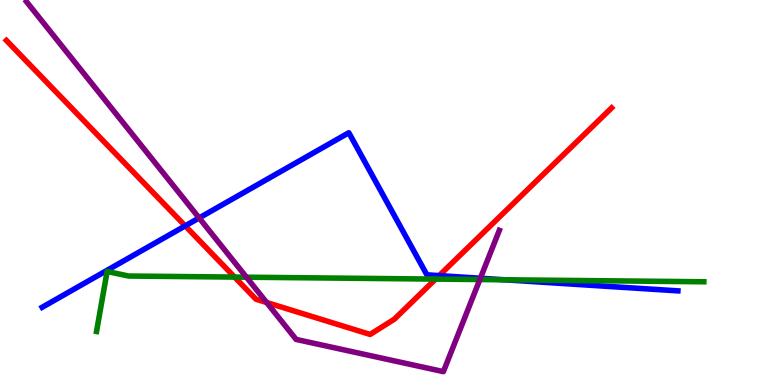[{'lines': ['blue', 'red'], 'intersections': [{'x': 2.39, 'y': 4.13}, {'x': 5.67, 'y': 2.84}]}, {'lines': ['green', 'red'], 'intersections': [{'x': 3.03, 'y': 2.8}, {'x': 5.62, 'y': 2.75}]}, {'lines': ['purple', 'red'], 'intersections': [{'x': 3.44, 'y': 2.14}]}, {'lines': ['blue', 'green'], 'intersections': [{'x': 6.51, 'y': 2.73}]}, {'lines': ['blue', 'purple'], 'intersections': [{'x': 2.57, 'y': 4.34}, {'x': 6.2, 'y': 2.77}]}, {'lines': ['green', 'purple'], 'intersections': [{'x': 3.18, 'y': 2.8}, {'x': 6.19, 'y': 2.74}]}]